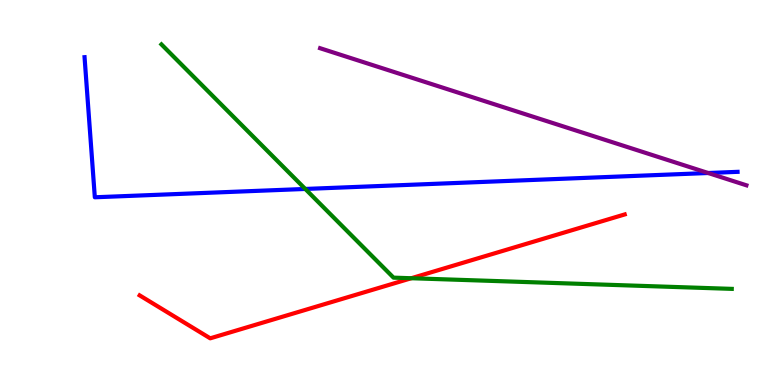[{'lines': ['blue', 'red'], 'intersections': []}, {'lines': ['green', 'red'], 'intersections': [{'x': 5.31, 'y': 2.77}]}, {'lines': ['purple', 'red'], 'intersections': []}, {'lines': ['blue', 'green'], 'intersections': [{'x': 3.94, 'y': 5.09}]}, {'lines': ['blue', 'purple'], 'intersections': [{'x': 9.14, 'y': 5.51}]}, {'lines': ['green', 'purple'], 'intersections': []}]